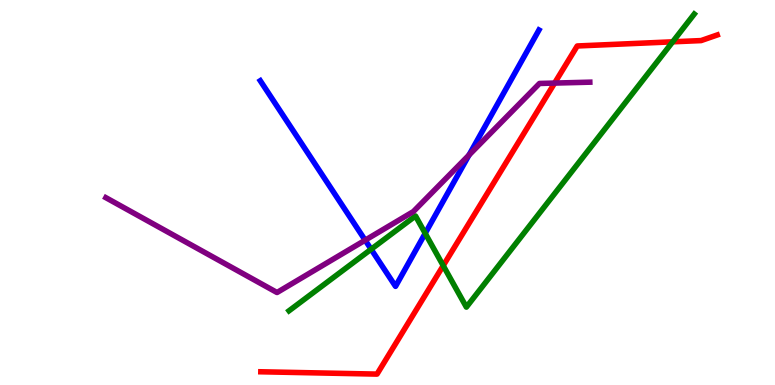[{'lines': ['blue', 'red'], 'intersections': []}, {'lines': ['green', 'red'], 'intersections': [{'x': 5.72, 'y': 3.1}, {'x': 8.68, 'y': 8.91}]}, {'lines': ['purple', 'red'], 'intersections': [{'x': 7.16, 'y': 7.84}]}, {'lines': ['blue', 'green'], 'intersections': [{'x': 4.79, 'y': 3.53}, {'x': 5.49, 'y': 3.94}]}, {'lines': ['blue', 'purple'], 'intersections': [{'x': 4.71, 'y': 3.76}, {'x': 6.05, 'y': 5.97}]}, {'lines': ['green', 'purple'], 'intersections': []}]